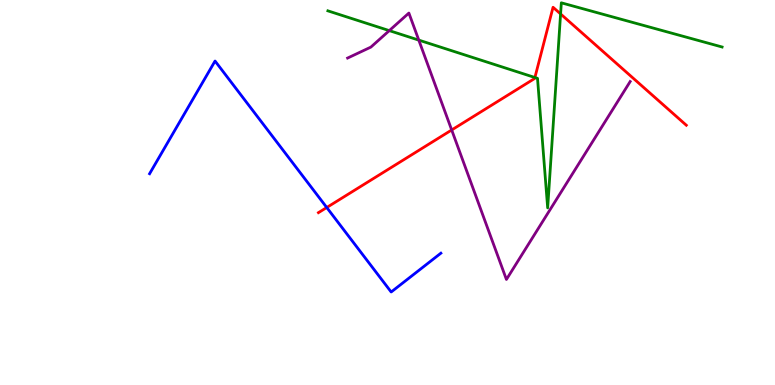[{'lines': ['blue', 'red'], 'intersections': [{'x': 4.22, 'y': 4.61}]}, {'lines': ['green', 'red'], 'intersections': [{'x': 6.9, 'y': 7.99}, {'x': 7.23, 'y': 9.64}]}, {'lines': ['purple', 'red'], 'intersections': [{'x': 5.83, 'y': 6.62}]}, {'lines': ['blue', 'green'], 'intersections': []}, {'lines': ['blue', 'purple'], 'intersections': []}, {'lines': ['green', 'purple'], 'intersections': [{'x': 5.02, 'y': 9.2}, {'x': 5.4, 'y': 8.96}]}]